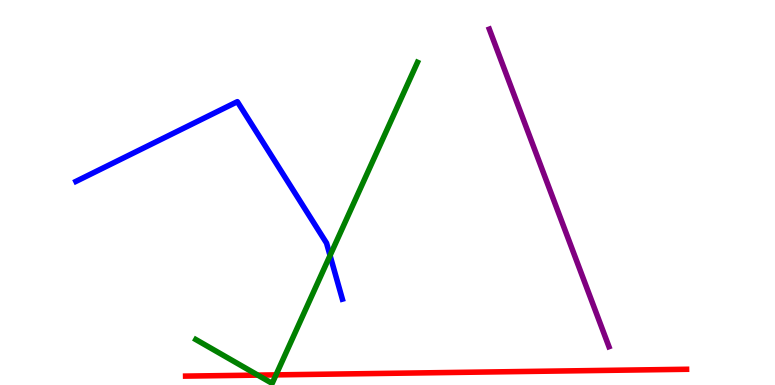[{'lines': ['blue', 'red'], 'intersections': []}, {'lines': ['green', 'red'], 'intersections': [{'x': 3.33, 'y': 0.257}, {'x': 3.56, 'y': 0.263}]}, {'lines': ['purple', 'red'], 'intersections': []}, {'lines': ['blue', 'green'], 'intersections': [{'x': 4.26, 'y': 3.36}]}, {'lines': ['blue', 'purple'], 'intersections': []}, {'lines': ['green', 'purple'], 'intersections': []}]